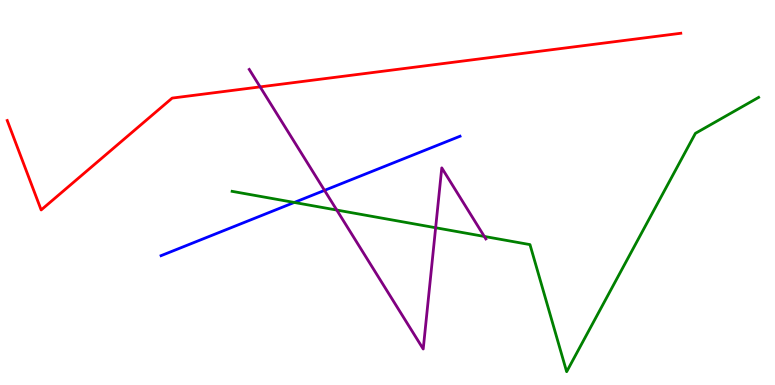[{'lines': ['blue', 'red'], 'intersections': []}, {'lines': ['green', 'red'], 'intersections': []}, {'lines': ['purple', 'red'], 'intersections': [{'x': 3.36, 'y': 7.74}]}, {'lines': ['blue', 'green'], 'intersections': [{'x': 3.8, 'y': 4.74}]}, {'lines': ['blue', 'purple'], 'intersections': [{'x': 4.19, 'y': 5.06}]}, {'lines': ['green', 'purple'], 'intersections': [{'x': 4.35, 'y': 4.54}, {'x': 5.62, 'y': 4.08}, {'x': 6.25, 'y': 3.86}]}]